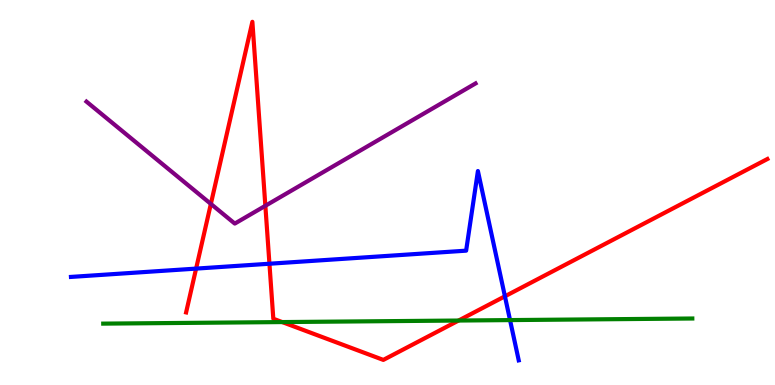[{'lines': ['blue', 'red'], 'intersections': [{'x': 2.53, 'y': 3.02}, {'x': 3.48, 'y': 3.15}, {'x': 6.52, 'y': 2.3}]}, {'lines': ['green', 'red'], 'intersections': [{'x': 3.64, 'y': 1.63}, {'x': 5.92, 'y': 1.67}]}, {'lines': ['purple', 'red'], 'intersections': [{'x': 2.72, 'y': 4.7}, {'x': 3.42, 'y': 4.65}]}, {'lines': ['blue', 'green'], 'intersections': [{'x': 6.58, 'y': 1.69}]}, {'lines': ['blue', 'purple'], 'intersections': []}, {'lines': ['green', 'purple'], 'intersections': []}]